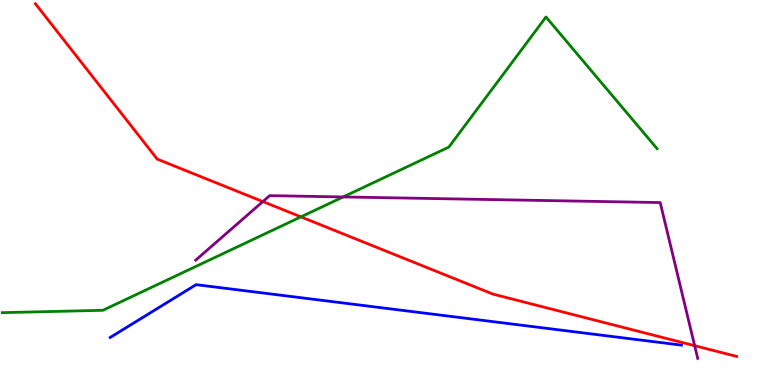[{'lines': ['blue', 'red'], 'intersections': []}, {'lines': ['green', 'red'], 'intersections': [{'x': 3.88, 'y': 4.37}]}, {'lines': ['purple', 'red'], 'intersections': [{'x': 3.39, 'y': 4.76}, {'x': 8.96, 'y': 1.02}]}, {'lines': ['blue', 'green'], 'intersections': []}, {'lines': ['blue', 'purple'], 'intersections': []}, {'lines': ['green', 'purple'], 'intersections': [{'x': 4.43, 'y': 4.88}]}]